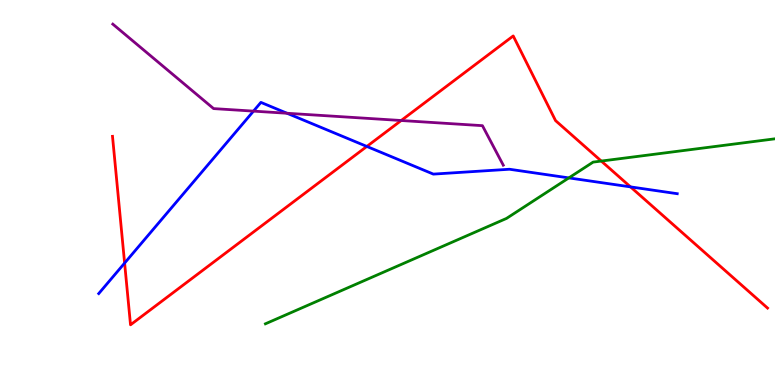[{'lines': ['blue', 'red'], 'intersections': [{'x': 1.61, 'y': 3.17}, {'x': 4.73, 'y': 6.2}, {'x': 8.14, 'y': 5.15}]}, {'lines': ['green', 'red'], 'intersections': [{'x': 7.76, 'y': 5.82}]}, {'lines': ['purple', 'red'], 'intersections': [{'x': 5.18, 'y': 6.87}]}, {'lines': ['blue', 'green'], 'intersections': [{'x': 7.34, 'y': 5.38}]}, {'lines': ['blue', 'purple'], 'intersections': [{'x': 3.27, 'y': 7.11}, {'x': 3.7, 'y': 7.06}]}, {'lines': ['green', 'purple'], 'intersections': []}]